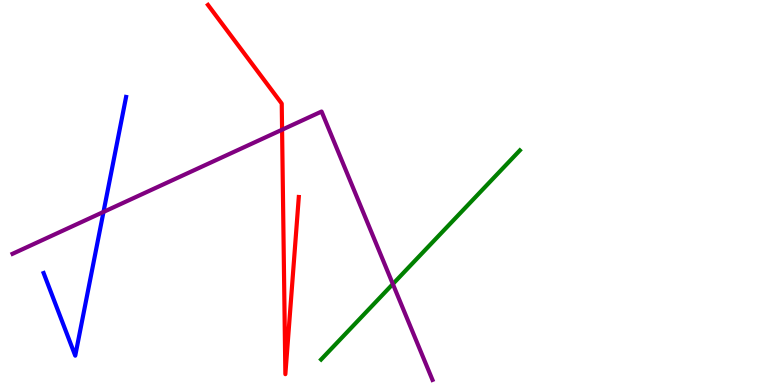[{'lines': ['blue', 'red'], 'intersections': []}, {'lines': ['green', 'red'], 'intersections': []}, {'lines': ['purple', 'red'], 'intersections': [{'x': 3.64, 'y': 6.63}]}, {'lines': ['blue', 'green'], 'intersections': []}, {'lines': ['blue', 'purple'], 'intersections': [{'x': 1.34, 'y': 4.5}]}, {'lines': ['green', 'purple'], 'intersections': [{'x': 5.07, 'y': 2.62}]}]